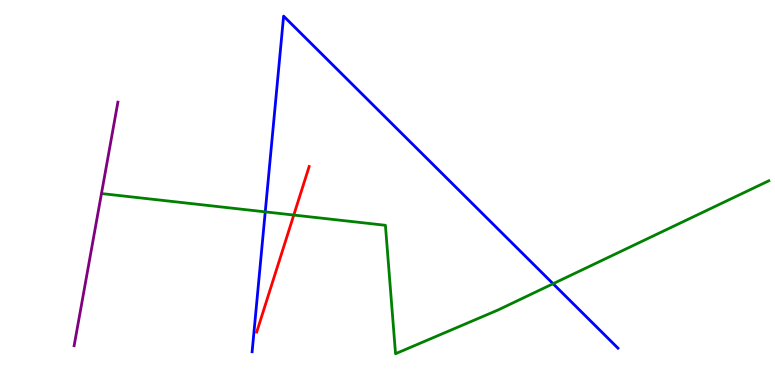[{'lines': ['blue', 'red'], 'intersections': []}, {'lines': ['green', 'red'], 'intersections': [{'x': 3.79, 'y': 4.41}]}, {'lines': ['purple', 'red'], 'intersections': []}, {'lines': ['blue', 'green'], 'intersections': [{'x': 3.42, 'y': 4.5}, {'x': 7.14, 'y': 2.63}]}, {'lines': ['blue', 'purple'], 'intersections': []}, {'lines': ['green', 'purple'], 'intersections': []}]